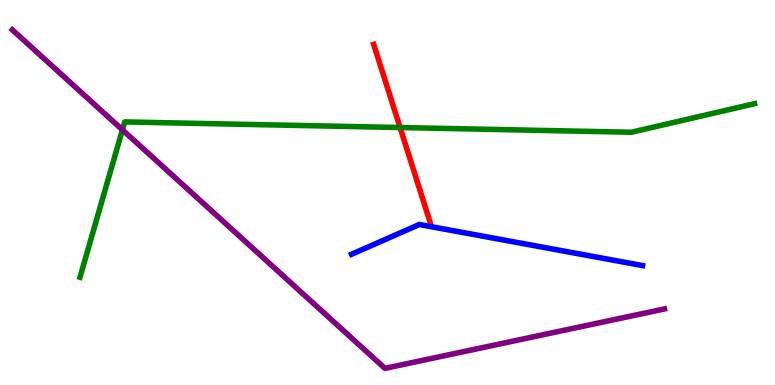[{'lines': ['blue', 'red'], 'intersections': []}, {'lines': ['green', 'red'], 'intersections': [{'x': 5.16, 'y': 6.69}]}, {'lines': ['purple', 'red'], 'intersections': []}, {'lines': ['blue', 'green'], 'intersections': []}, {'lines': ['blue', 'purple'], 'intersections': []}, {'lines': ['green', 'purple'], 'intersections': [{'x': 1.58, 'y': 6.63}]}]